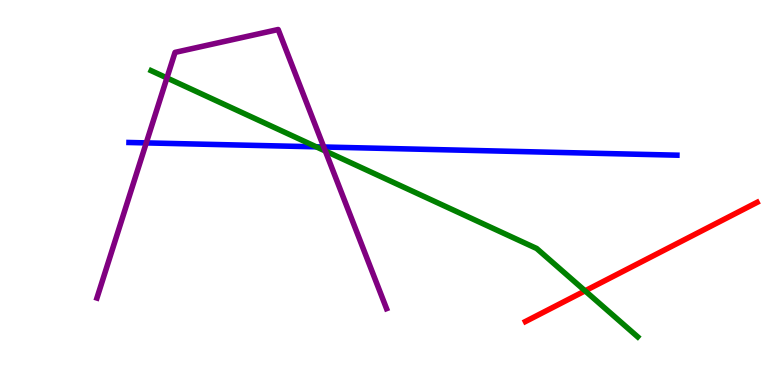[{'lines': ['blue', 'red'], 'intersections': []}, {'lines': ['green', 'red'], 'intersections': [{'x': 7.55, 'y': 2.45}]}, {'lines': ['purple', 'red'], 'intersections': []}, {'lines': ['blue', 'green'], 'intersections': [{'x': 4.08, 'y': 6.19}]}, {'lines': ['blue', 'purple'], 'intersections': [{'x': 1.89, 'y': 6.29}, {'x': 4.18, 'y': 6.18}]}, {'lines': ['green', 'purple'], 'intersections': [{'x': 2.15, 'y': 7.98}, {'x': 4.2, 'y': 6.08}]}]